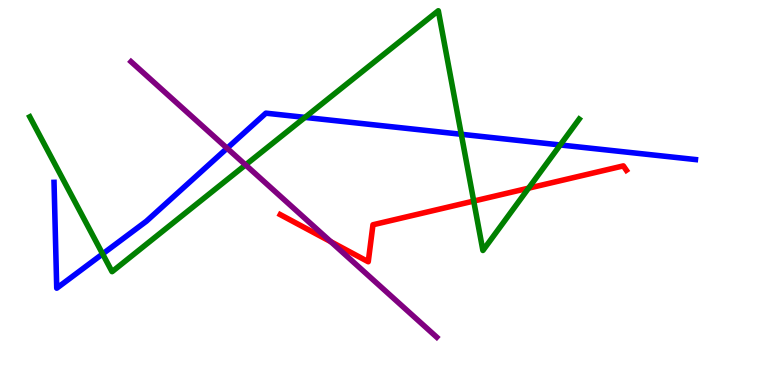[{'lines': ['blue', 'red'], 'intersections': []}, {'lines': ['green', 'red'], 'intersections': [{'x': 6.11, 'y': 4.78}, {'x': 6.82, 'y': 5.11}]}, {'lines': ['purple', 'red'], 'intersections': [{'x': 4.27, 'y': 3.72}]}, {'lines': ['blue', 'green'], 'intersections': [{'x': 1.32, 'y': 3.4}, {'x': 3.94, 'y': 6.95}, {'x': 5.95, 'y': 6.51}, {'x': 7.23, 'y': 6.23}]}, {'lines': ['blue', 'purple'], 'intersections': [{'x': 2.93, 'y': 6.15}]}, {'lines': ['green', 'purple'], 'intersections': [{'x': 3.17, 'y': 5.72}]}]